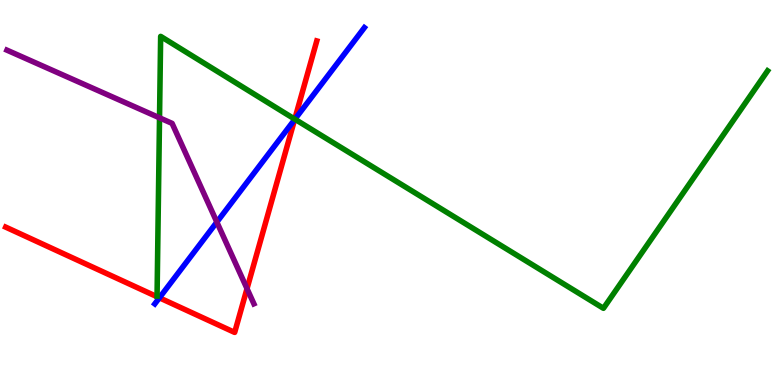[{'lines': ['blue', 'red'], 'intersections': [{'x': 2.06, 'y': 2.26}, {'x': 3.8, 'y': 6.89}]}, {'lines': ['green', 'red'], 'intersections': [{'x': 3.8, 'y': 6.91}]}, {'lines': ['purple', 'red'], 'intersections': [{'x': 3.19, 'y': 2.5}]}, {'lines': ['blue', 'green'], 'intersections': [{'x': 3.81, 'y': 6.9}]}, {'lines': ['blue', 'purple'], 'intersections': [{'x': 2.8, 'y': 4.23}]}, {'lines': ['green', 'purple'], 'intersections': [{'x': 2.06, 'y': 6.94}]}]